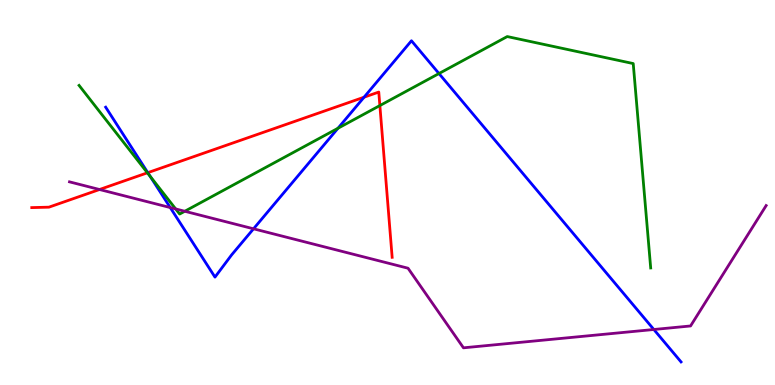[{'lines': ['blue', 'red'], 'intersections': [{'x': 1.91, 'y': 5.52}, {'x': 4.7, 'y': 7.48}]}, {'lines': ['green', 'red'], 'intersections': [{'x': 1.9, 'y': 5.51}, {'x': 4.9, 'y': 7.26}]}, {'lines': ['purple', 'red'], 'intersections': [{'x': 1.28, 'y': 5.08}]}, {'lines': ['blue', 'green'], 'intersections': [{'x': 1.94, 'y': 5.42}, {'x': 4.36, 'y': 6.67}, {'x': 5.66, 'y': 8.09}]}, {'lines': ['blue', 'purple'], 'intersections': [{'x': 2.2, 'y': 4.61}, {'x': 3.27, 'y': 4.06}, {'x': 8.44, 'y': 1.44}]}, {'lines': ['green', 'purple'], 'intersections': [{'x': 2.27, 'y': 4.57}, {'x': 2.38, 'y': 4.51}]}]